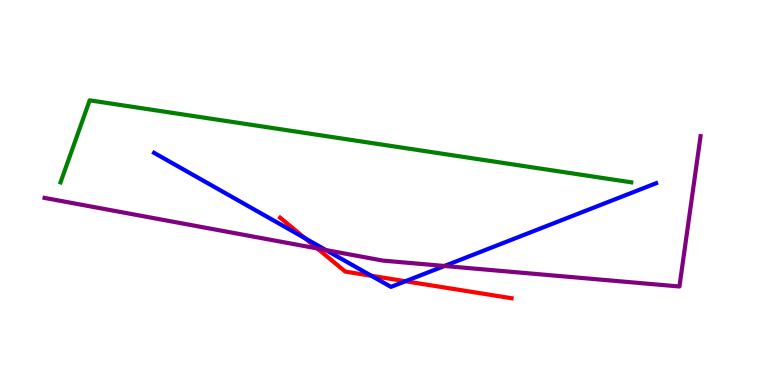[{'lines': ['blue', 'red'], 'intersections': [{'x': 3.93, 'y': 3.81}, {'x': 4.79, 'y': 2.84}, {'x': 5.23, 'y': 2.7}]}, {'lines': ['green', 'red'], 'intersections': []}, {'lines': ['purple', 'red'], 'intersections': [{'x': 4.09, 'y': 3.55}]}, {'lines': ['blue', 'green'], 'intersections': []}, {'lines': ['blue', 'purple'], 'intersections': [{'x': 4.2, 'y': 3.51}, {'x': 5.73, 'y': 3.09}]}, {'lines': ['green', 'purple'], 'intersections': []}]